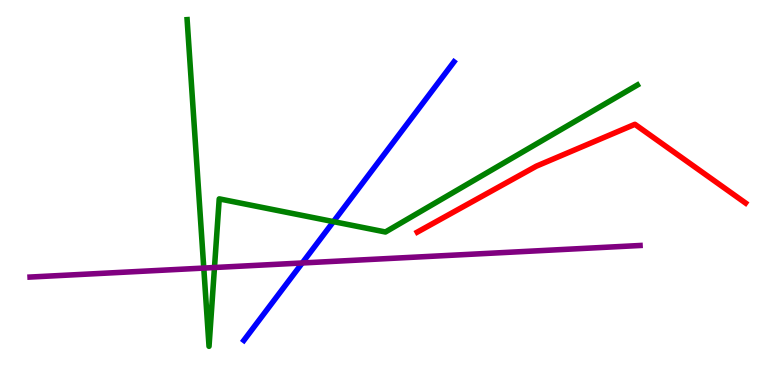[{'lines': ['blue', 'red'], 'intersections': []}, {'lines': ['green', 'red'], 'intersections': []}, {'lines': ['purple', 'red'], 'intersections': []}, {'lines': ['blue', 'green'], 'intersections': [{'x': 4.3, 'y': 4.24}]}, {'lines': ['blue', 'purple'], 'intersections': [{'x': 3.9, 'y': 3.17}]}, {'lines': ['green', 'purple'], 'intersections': [{'x': 2.63, 'y': 3.04}, {'x': 2.77, 'y': 3.05}]}]